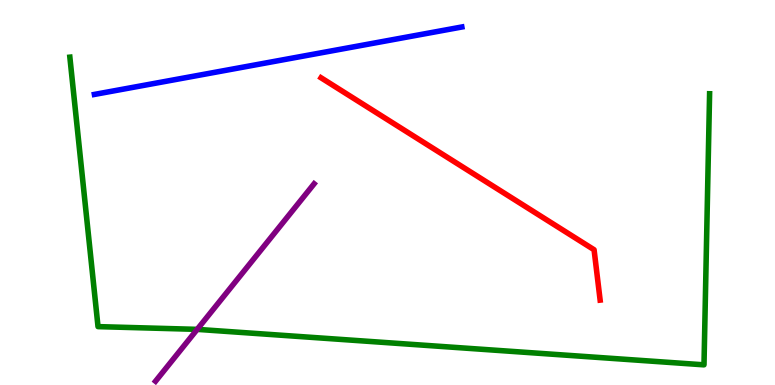[{'lines': ['blue', 'red'], 'intersections': []}, {'lines': ['green', 'red'], 'intersections': []}, {'lines': ['purple', 'red'], 'intersections': []}, {'lines': ['blue', 'green'], 'intersections': []}, {'lines': ['blue', 'purple'], 'intersections': []}, {'lines': ['green', 'purple'], 'intersections': [{'x': 2.54, 'y': 1.45}]}]